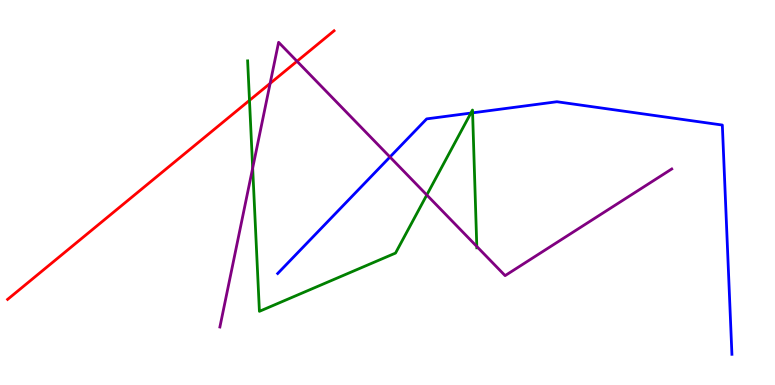[{'lines': ['blue', 'red'], 'intersections': []}, {'lines': ['green', 'red'], 'intersections': [{'x': 3.22, 'y': 7.39}]}, {'lines': ['purple', 'red'], 'intersections': [{'x': 3.49, 'y': 7.83}, {'x': 3.83, 'y': 8.41}]}, {'lines': ['blue', 'green'], 'intersections': [{'x': 6.08, 'y': 7.06}, {'x': 6.1, 'y': 7.07}]}, {'lines': ['blue', 'purple'], 'intersections': [{'x': 5.03, 'y': 5.92}]}, {'lines': ['green', 'purple'], 'intersections': [{'x': 3.26, 'y': 5.63}, {'x': 5.51, 'y': 4.94}, {'x': 6.15, 'y': 3.6}]}]